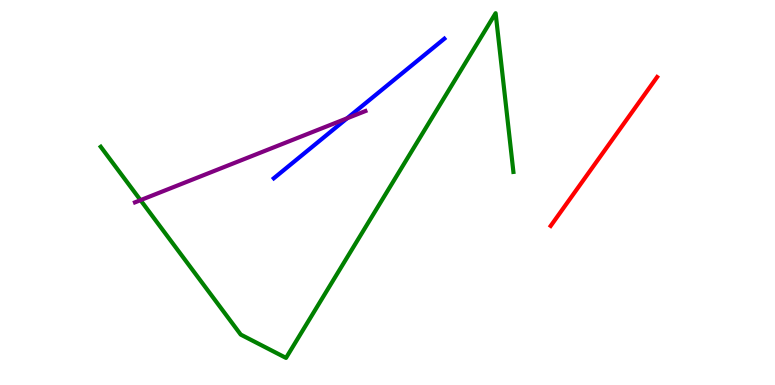[{'lines': ['blue', 'red'], 'intersections': []}, {'lines': ['green', 'red'], 'intersections': []}, {'lines': ['purple', 'red'], 'intersections': []}, {'lines': ['blue', 'green'], 'intersections': []}, {'lines': ['blue', 'purple'], 'intersections': [{'x': 4.48, 'y': 6.93}]}, {'lines': ['green', 'purple'], 'intersections': [{'x': 1.81, 'y': 4.8}]}]